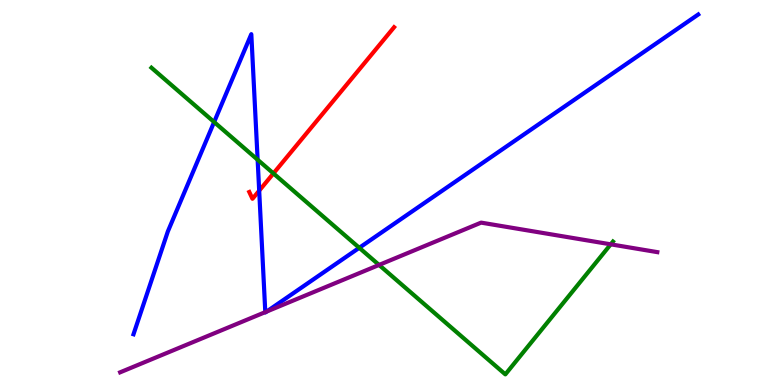[{'lines': ['blue', 'red'], 'intersections': [{'x': 3.34, 'y': 5.05}]}, {'lines': ['green', 'red'], 'intersections': [{'x': 3.53, 'y': 5.5}]}, {'lines': ['purple', 'red'], 'intersections': []}, {'lines': ['blue', 'green'], 'intersections': [{'x': 2.76, 'y': 6.83}, {'x': 3.32, 'y': 5.85}, {'x': 4.64, 'y': 3.56}]}, {'lines': ['blue', 'purple'], 'intersections': [{'x': 3.42, 'y': 1.89}, {'x': 3.44, 'y': 1.91}]}, {'lines': ['green', 'purple'], 'intersections': [{'x': 4.89, 'y': 3.12}, {'x': 7.88, 'y': 3.65}]}]